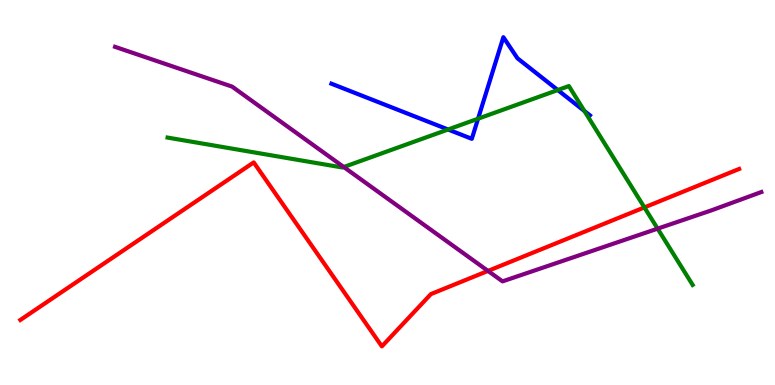[{'lines': ['blue', 'red'], 'intersections': []}, {'lines': ['green', 'red'], 'intersections': [{'x': 8.31, 'y': 4.61}]}, {'lines': ['purple', 'red'], 'intersections': [{'x': 6.3, 'y': 2.96}]}, {'lines': ['blue', 'green'], 'intersections': [{'x': 5.78, 'y': 6.64}, {'x': 6.17, 'y': 6.92}, {'x': 7.2, 'y': 7.66}, {'x': 7.54, 'y': 7.12}]}, {'lines': ['blue', 'purple'], 'intersections': []}, {'lines': ['green', 'purple'], 'intersections': [{'x': 4.44, 'y': 5.66}, {'x': 8.49, 'y': 4.06}]}]